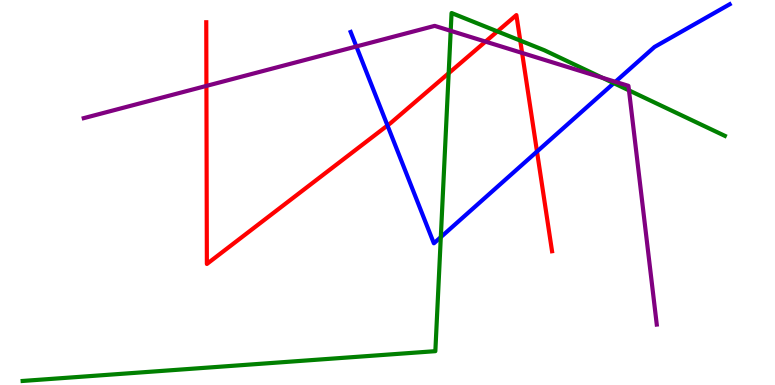[{'lines': ['blue', 'red'], 'intersections': [{'x': 5.0, 'y': 6.74}, {'x': 6.93, 'y': 6.06}]}, {'lines': ['green', 'red'], 'intersections': [{'x': 5.79, 'y': 8.1}, {'x': 6.42, 'y': 9.18}, {'x': 6.71, 'y': 8.95}]}, {'lines': ['purple', 'red'], 'intersections': [{'x': 2.66, 'y': 7.77}, {'x': 6.26, 'y': 8.92}, {'x': 6.74, 'y': 8.63}]}, {'lines': ['blue', 'green'], 'intersections': [{'x': 5.69, 'y': 3.84}, {'x': 7.92, 'y': 7.84}]}, {'lines': ['blue', 'purple'], 'intersections': [{'x': 4.6, 'y': 8.79}, {'x': 7.94, 'y': 7.88}]}, {'lines': ['green', 'purple'], 'intersections': [{'x': 5.82, 'y': 9.2}, {'x': 7.77, 'y': 7.98}, {'x': 8.12, 'y': 7.65}]}]